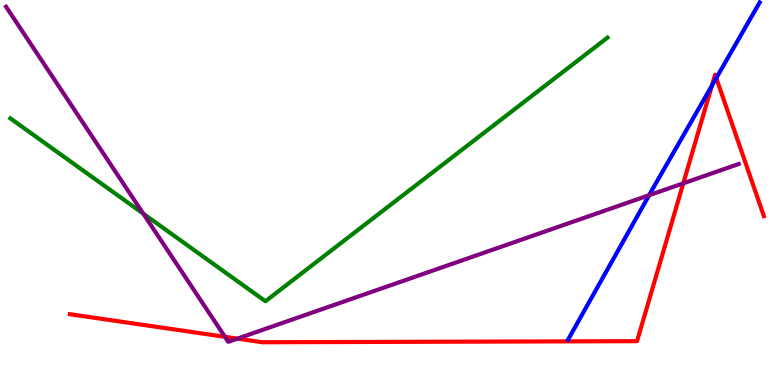[{'lines': ['blue', 'red'], 'intersections': [{'x': 9.19, 'y': 7.77}, {'x': 9.24, 'y': 7.97}]}, {'lines': ['green', 'red'], 'intersections': []}, {'lines': ['purple', 'red'], 'intersections': [{'x': 2.9, 'y': 1.25}, {'x': 3.06, 'y': 1.2}, {'x': 8.82, 'y': 5.24}]}, {'lines': ['blue', 'green'], 'intersections': []}, {'lines': ['blue', 'purple'], 'intersections': [{'x': 8.38, 'y': 4.93}]}, {'lines': ['green', 'purple'], 'intersections': [{'x': 1.85, 'y': 4.45}]}]